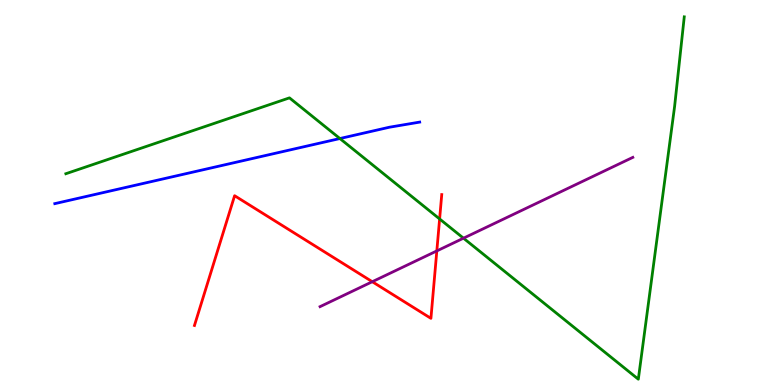[{'lines': ['blue', 'red'], 'intersections': []}, {'lines': ['green', 'red'], 'intersections': [{'x': 5.67, 'y': 4.31}]}, {'lines': ['purple', 'red'], 'intersections': [{'x': 4.8, 'y': 2.68}, {'x': 5.64, 'y': 3.48}]}, {'lines': ['blue', 'green'], 'intersections': [{'x': 4.39, 'y': 6.4}]}, {'lines': ['blue', 'purple'], 'intersections': []}, {'lines': ['green', 'purple'], 'intersections': [{'x': 5.98, 'y': 3.81}]}]